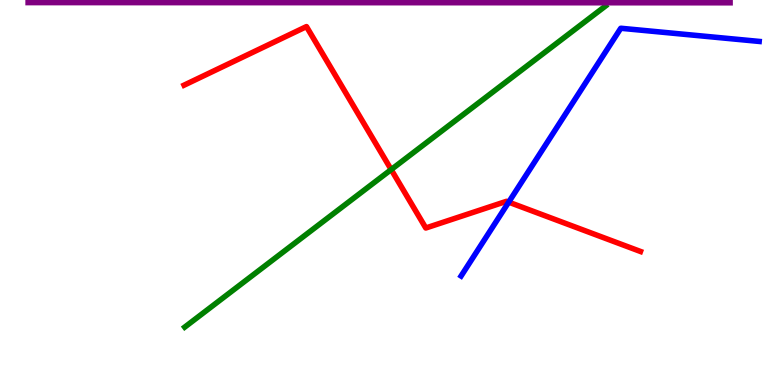[{'lines': ['blue', 'red'], 'intersections': [{'x': 6.56, 'y': 4.75}]}, {'lines': ['green', 'red'], 'intersections': [{'x': 5.05, 'y': 5.6}]}, {'lines': ['purple', 'red'], 'intersections': []}, {'lines': ['blue', 'green'], 'intersections': []}, {'lines': ['blue', 'purple'], 'intersections': []}, {'lines': ['green', 'purple'], 'intersections': []}]